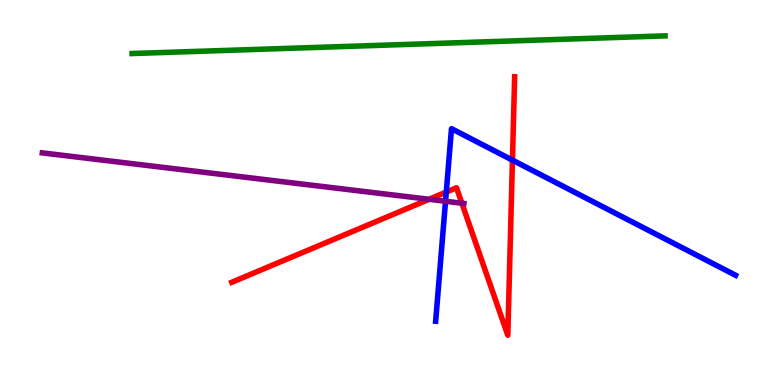[{'lines': ['blue', 'red'], 'intersections': [{'x': 5.76, 'y': 5.01}, {'x': 6.61, 'y': 5.84}]}, {'lines': ['green', 'red'], 'intersections': []}, {'lines': ['purple', 'red'], 'intersections': [{'x': 5.54, 'y': 4.82}, {'x': 5.96, 'y': 4.72}]}, {'lines': ['blue', 'green'], 'intersections': []}, {'lines': ['blue', 'purple'], 'intersections': [{'x': 5.75, 'y': 4.77}]}, {'lines': ['green', 'purple'], 'intersections': []}]